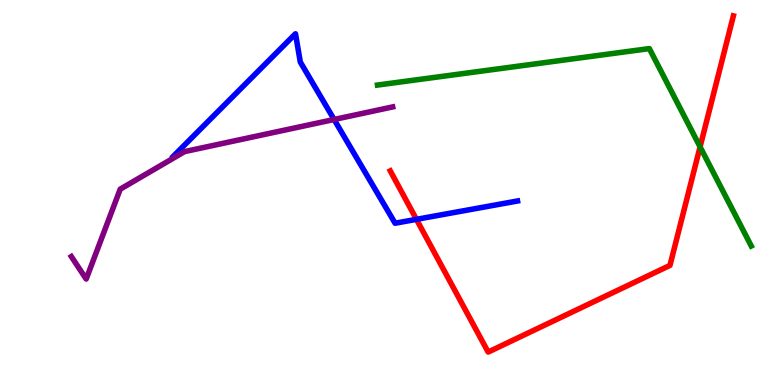[{'lines': ['blue', 'red'], 'intersections': [{'x': 5.37, 'y': 4.3}]}, {'lines': ['green', 'red'], 'intersections': [{'x': 9.03, 'y': 6.18}]}, {'lines': ['purple', 'red'], 'intersections': []}, {'lines': ['blue', 'green'], 'intersections': []}, {'lines': ['blue', 'purple'], 'intersections': [{'x': 4.31, 'y': 6.9}]}, {'lines': ['green', 'purple'], 'intersections': []}]